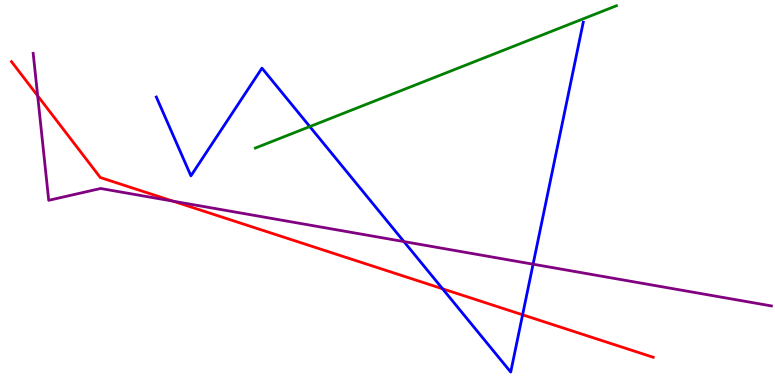[{'lines': ['blue', 'red'], 'intersections': [{'x': 5.71, 'y': 2.5}, {'x': 6.74, 'y': 1.82}]}, {'lines': ['green', 'red'], 'intersections': []}, {'lines': ['purple', 'red'], 'intersections': [{'x': 0.486, 'y': 7.51}, {'x': 2.23, 'y': 4.78}]}, {'lines': ['blue', 'green'], 'intersections': [{'x': 4.0, 'y': 6.71}]}, {'lines': ['blue', 'purple'], 'intersections': [{'x': 5.21, 'y': 3.73}, {'x': 6.88, 'y': 3.14}]}, {'lines': ['green', 'purple'], 'intersections': []}]